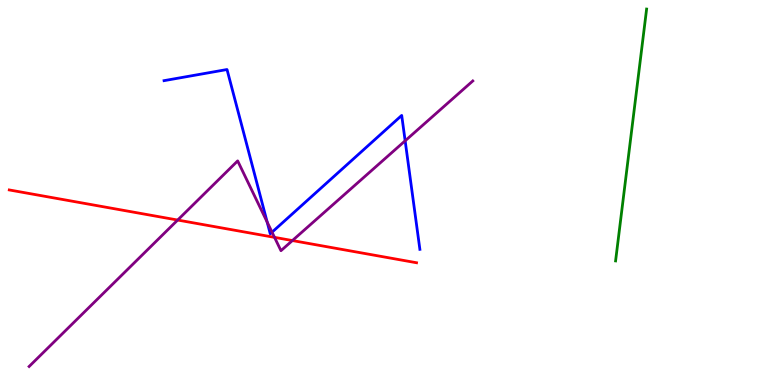[{'lines': ['blue', 'red'], 'intersections': []}, {'lines': ['green', 'red'], 'intersections': []}, {'lines': ['purple', 'red'], 'intersections': [{'x': 2.29, 'y': 4.28}, {'x': 3.54, 'y': 3.83}, {'x': 3.77, 'y': 3.75}]}, {'lines': ['blue', 'green'], 'intersections': []}, {'lines': ['blue', 'purple'], 'intersections': [{'x': 3.45, 'y': 4.23}, {'x': 3.51, 'y': 3.97}, {'x': 5.23, 'y': 6.34}]}, {'lines': ['green', 'purple'], 'intersections': []}]